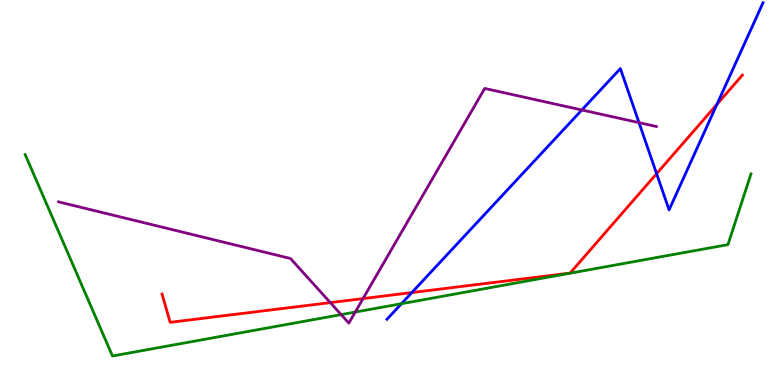[{'lines': ['blue', 'red'], 'intersections': [{'x': 5.31, 'y': 2.4}, {'x': 8.47, 'y': 5.49}, {'x': 9.25, 'y': 7.29}]}, {'lines': ['green', 'red'], 'intersections': []}, {'lines': ['purple', 'red'], 'intersections': [{'x': 4.26, 'y': 2.14}, {'x': 4.68, 'y': 2.24}]}, {'lines': ['blue', 'green'], 'intersections': [{'x': 5.18, 'y': 2.11}]}, {'lines': ['blue', 'purple'], 'intersections': [{'x': 7.51, 'y': 7.14}, {'x': 8.25, 'y': 6.81}]}, {'lines': ['green', 'purple'], 'intersections': [{'x': 4.4, 'y': 1.83}, {'x': 4.58, 'y': 1.89}]}]